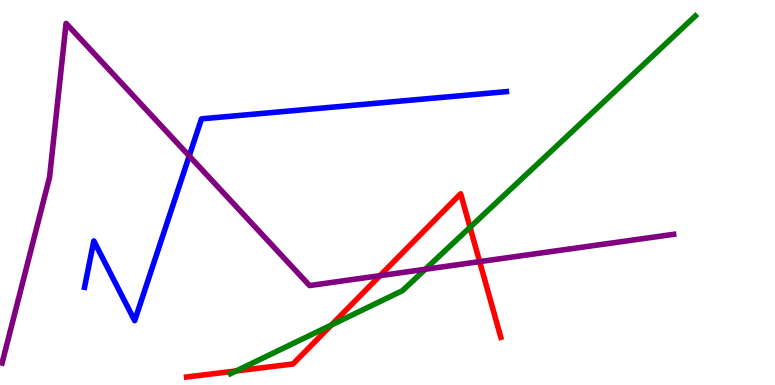[{'lines': ['blue', 'red'], 'intersections': []}, {'lines': ['green', 'red'], 'intersections': [{'x': 3.05, 'y': 0.365}, {'x': 4.28, 'y': 1.56}, {'x': 6.06, 'y': 4.1}]}, {'lines': ['purple', 'red'], 'intersections': [{'x': 4.9, 'y': 2.84}, {'x': 6.19, 'y': 3.2}]}, {'lines': ['blue', 'green'], 'intersections': []}, {'lines': ['blue', 'purple'], 'intersections': [{'x': 2.44, 'y': 5.95}]}, {'lines': ['green', 'purple'], 'intersections': [{'x': 5.49, 'y': 3.01}]}]